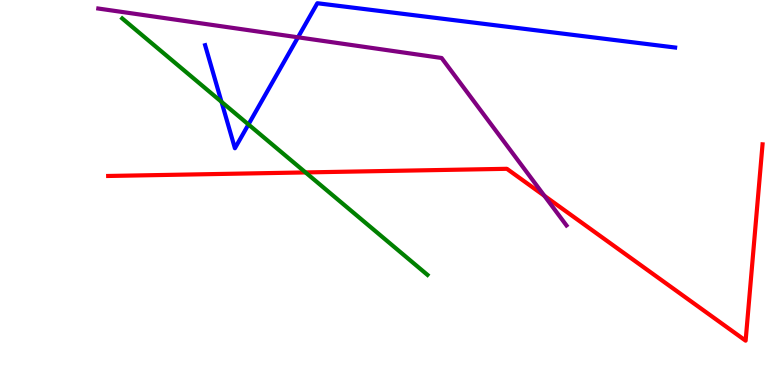[{'lines': ['blue', 'red'], 'intersections': []}, {'lines': ['green', 'red'], 'intersections': [{'x': 3.94, 'y': 5.52}]}, {'lines': ['purple', 'red'], 'intersections': [{'x': 7.02, 'y': 4.91}]}, {'lines': ['blue', 'green'], 'intersections': [{'x': 2.86, 'y': 7.35}, {'x': 3.21, 'y': 6.77}]}, {'lines': ['blue', 'purple'], 'intersections': [{'x': 3.84, 'y': 9.03}]}, {'lines': ['green', 'purple'], 'intersections': []}]